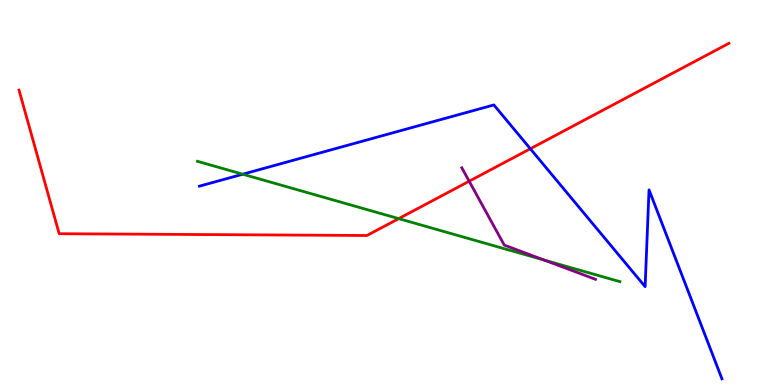[{'lines': ['blue', 'red'], 'intersections': [{'x': 6.84, 'y': 6.14}]}, {'lines': ['green', 'red'], 'intersections': [{'x': 5.14, 'y': 4.32}]}, {'lines': ['purple', 'red'], 'intersections': [{'x': 6.05, 'y': 5.29}]}, {'lines': ['blue', 'green'], 'intersections': [{'x': 3.13, 'y': 5.48}]}, {'lines': ['blue', 'purple'], 'intersections': []}, {'lines': ['green', 'purple'], 'intersections': [{'x': 7.02, 'y': 3.24}]}]